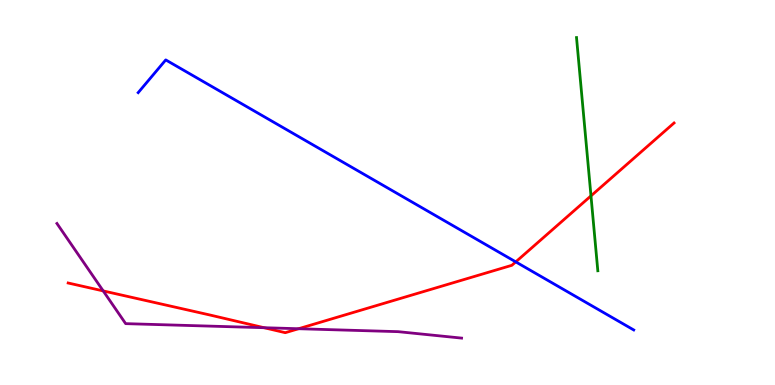[{'lines': ['blue', 'red'], 'intersections': [{'x': 6.65, 'y': 3.2}]}, {'lines': ['green', 'red'], 'intersections': [{'x': 7.63, 'y': 4.91}]}, {'lines': ['purple', 'red'], 'intersections': [{'x': 1.33, 'y': 2.44}, {'x': 3.41, 'y': 1.49}, {'x': 3.85, 'y': 1.46}]}, {'lines': ['blue', 'green'], 'intersections': []}, {'lines': ['blue', 'purple'], 'intersections': []}, {'lines': ['green', 'purple'], 'intersections': []}]